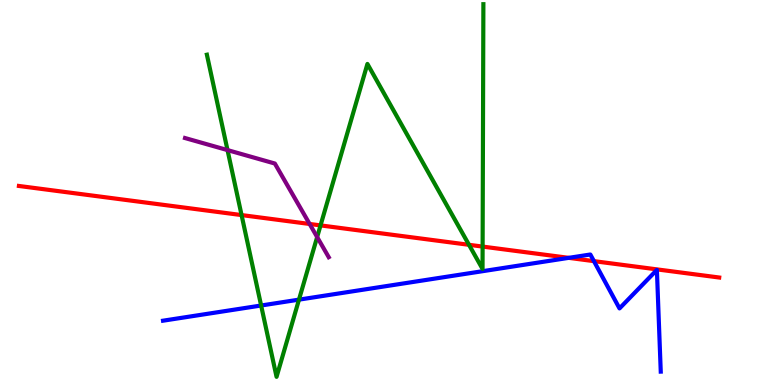[{'lines': ['blue', 'red'], 'intersections': [{'x': 7.34, 'y': 3.3}, {'x': 7.66, 'y': 3.22}]}, {'lines': ['green', 'red'], 'intersections': [{'x': 3.12, 'y': 4.41}, {'x': 4.14, 'y': 4.15}, {'x': 6.05, 'y': 3.64}, {'x': 6.23, 'y': 3.6}]}, {'lines': ['purple', 'red'], 'intersections': [{'x': 4.0, 'y': 4.18}]}, {'lines': ['blue', 'green'], 'intersections': [{'x': 3.37, 'y': 2.06}, {'x': 3.86, 'y': 2.22}]}, {'lines': ['blue', 'purple'], 'intersections': []}, {'lines': ['green', 'purple'], 'intersections': [{'x': 2.94, 'y': 6.1}, {'x': 4.09, 'y': 3.84}]}]